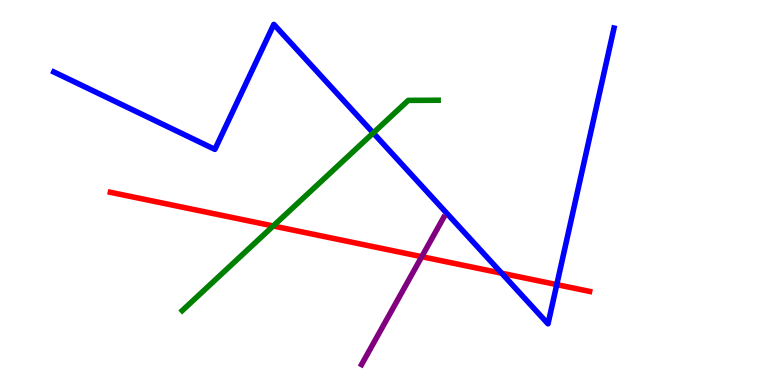[{'lines': ['blue', 'red'], 'intersections': [{'x': 6.47, 'y': 2.9}, {'x': 7.18, 'y': 2.61}]}, {'lines': ['green', 'red'], 'intersections': [{'x': 3.53, 'y': 4.13}]}, {'lines': ['purple', 'red'], 'intersections': [{'x': 5.44, 'y': 3.33}]}, {'lines': ['blue', 'green'], 'intersections': [{'x': 4.82, 'y': 6.55}]}, {'lines': ['blue', 'purple'], 'intersections': []}, {'lines': ['green', 'purple'], 'intersections': []}]